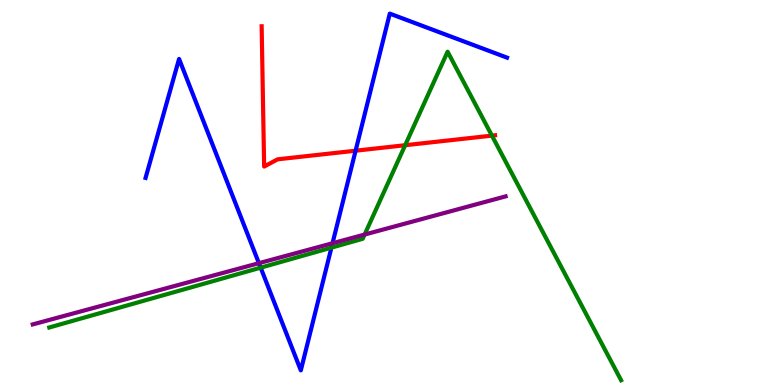[{'lines': ['blue', 'red'], 'intersections': [{'x': 4.59, 'y': 6.09}]}, {'lines': ['green', 'red'], 'intersections': [{'x': 5.23, 'y': 6.23}, {'x': 6.35, 'y': 6.48}]}, {'lines': ['purple', 'red'], 'intersections': []}, {'lines': ['blue', 'green'], 'intersections': [{'x': 3.36, 'y': 3.05}, {'x': 4.28, 'y': 3.57}]}, {'lines': ['blue', 'purple'], 'intersections': [{'x': 3.34, 'y': 3.16}, {'x': 4.29, 'y': 3.68}]}, {'lines': ['green', 'purple'], 'intersections': [{'x': 4.7, 'y': 3.91}]}]